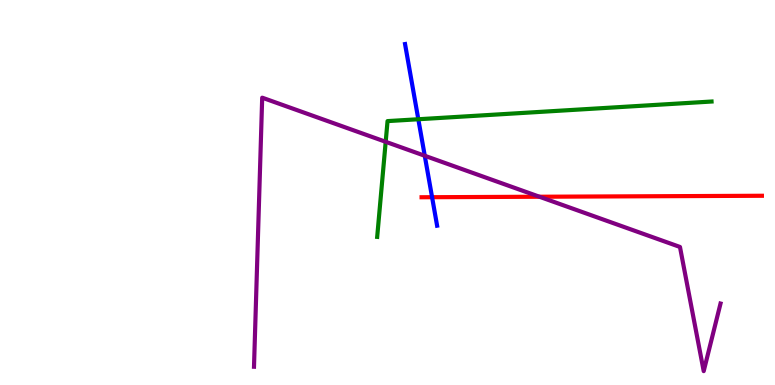[{'lines': ['blue', 'red'], 'intersections': [{'x': 5.58, 'y': 4.88}]}, {'lines': ['green', 'red'], 'intersections': []}, {'lines': ['purple', 'red'], 'intersections': [{'x': 6.96, 'y': 4.89}]}, {'lines': ['blue', 'green'], 'intersections': [{'x': 5.4, 'y': 6.9}]}, {'lines': ['blue', 'purple'], 'intersections': [{'x': 5.48, 'y': 5.95}]}, {'lines': ['green', 'purple'], 'intersections': [{'x': 4.98, 'y': 6.32}]}]